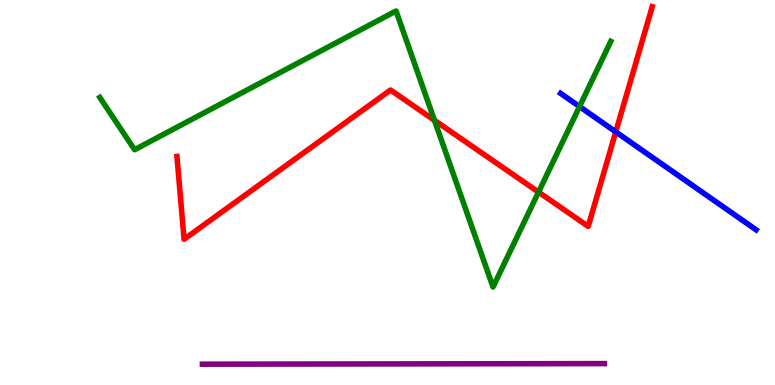[{'lines': ['blue', 'red'], 'intersections': [{'x': 7.95, 'y': 6.58}]}, {'lines': ['green', 'red'], 'intersections': [{'x': 5.61, 'y': 6.88}, {'x': 6.95, 'y': 5.01}]}, {'lines': ['purple', 'red'], 'intersections': []}, {'lines': ['blue', 'green'], 'intersections': [{'x': 7.48, 'y': 7.23}]}, {'lines': ['blue', 'purple'], 'intersections': []}, {'lines': ['green', 'purple'], 'intersections': []}]